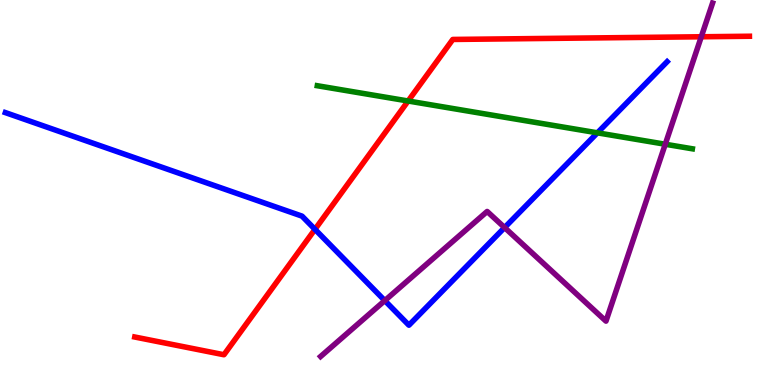[{'lines': ['blue', 'red'], 'intersections': [{'x': 4.06, 'y': 4.04}]}, {'lines': ['green', 'red'], 'intersections': [{'x': 5.27, 'y': 7.38}]}, {'lines': ['purple', 'red'], 'intersections': [{'x': 9.05, 'y': 9.05}]}, {'lines': ['blue', 'green'], 'intersections': [{'x': 7.71, 'y': 6.55}]}, {'lines': ['blue', 'purple'], 'intersections': [{'x': 4.97, 'y': 2.19}, {'x': 6.51, 'y': 4.09}]}, {'lines': ['green', 'purple'], 'intersections': [{'x': 8.58, 'y': 6.25}]}]